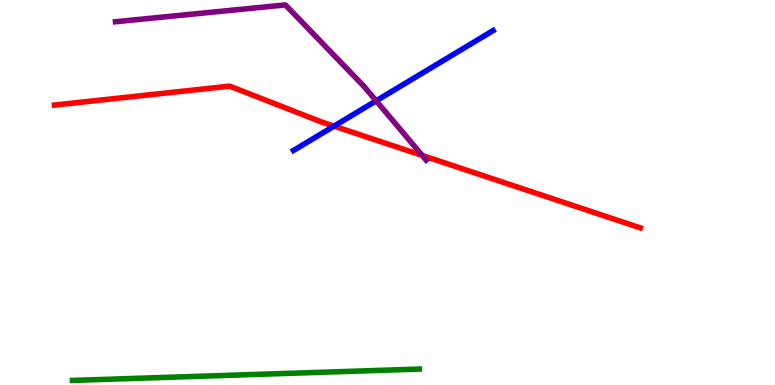[{'lines': ['blue', 'red'], 'intersections': [{'x': 4.31, 'y': 6.72}]}, {'lines': ['green', 'red'], 'intersections': []}, {'lines': ['purple', 'red'], 'intersections': [{'x': 5.45, 'y': 5.96}]}, {'lines': ['blue', 'green'], 'intersections': []}, {'lines': ['blue', 'purple'], 'intersections': [{'x': 4.85, 'y': 7.38}]}, {'lines': ['green', 'purple'], 'intersections': []}]